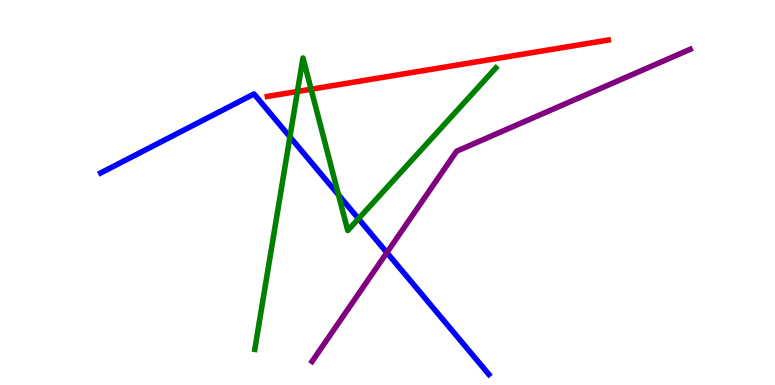[{'lines': ['blue', 'red'], 'intersections': []}, {'lines': ['green', 'red'], 'intersections': [{'x': 3.84, 'y': 7.62}, {'x': 4.01, 'y': 7.68}]}, {'lines': ['purple', 'red'], 'intersections': []}, {'lines': ['blue', 'green'], 'intersections': [{'x': 3.74, 'y': 6.44}, {'x': 4.37, 'y': 4.94}, {'x': 4.63, 'y': 4.32}]}, {'lines': ['blue', 'purple'], 'intersections': [{'x': 4.99, 'y': 3.44}]}, {'lines': ['green', 'purple'], 'intersections': []}]